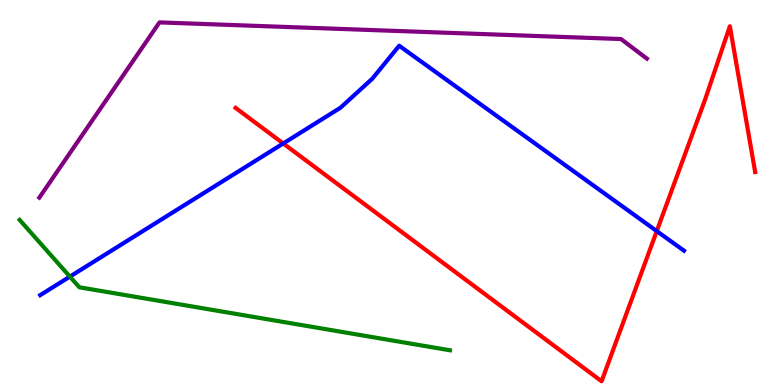[{'lines': ['blue', 'red'], 'intersections': [{'x': 3.65, 'y': 6.27}, {'x': 8.47, 'y': 4.0}]}, {'lines': ['green', 'red'], 'intersections': []}, {'lines': ['purple', 'red'], 'intersections': []}, {'lines': ['blue', 'green'], 'intersections': [{'x': 0.902, 'y': 2.82}]}, {'lines': ['blue', 'purple'], 'intersections': []}, {'lines': ['green', 'purple'], 'intersections': []}]